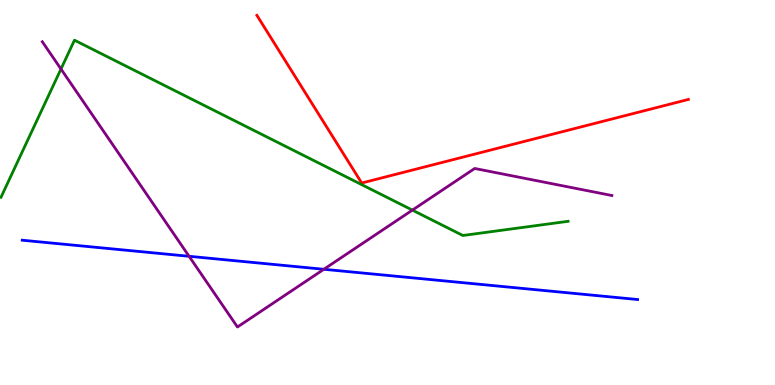[{'lines': ['blue', 'red'], 'intersections': []}, {'lines': ['green', 'red'], 'intersections': []}, {'lines': ['purple', 'red'], 'intersections': []}, {'lines': ['blue', 'green'], 'intersections': []}, {'lines': ['blue', 'purple'], 'intersections': [{'x': 2.44, 'y': 3.34}, {'x': 4.18, 'y': 3.01}]}, {'lines': ['green', 'purple'], 'intersections': [{'x': 0.787, 'y': 8.21}, {'x': 5.32, 'y': 4.54}]}]